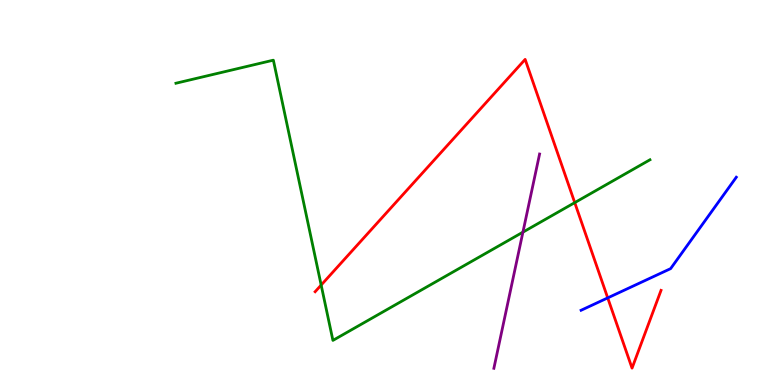[{'lines': ['blue', 'red'], 'intersections': [{'x': 7.84, 'y': 2.26}]}, {'lines': ['green', 'red'], 'intersections': [{'x': 4.14, 'y': 2.6}, {'x': 7.42, 'y': 4.74}]}, {'lines': ['purple', 'red'], 'intersections': []}, {'lines': ['blue', 'green'], 'intersections': []}, {'lines': ['blue', 'purple'], 'intersections': []}, {'lines': ['green', 'purple'], 'intersections': [{'x': 6.75, 'y': 3.97}]}]